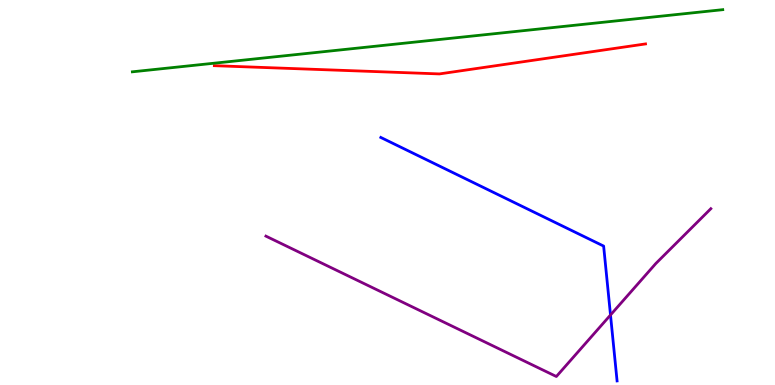[{'lines': ['blue', 'red'], 'intersections': []}, {'lines': ['green', 'red'], 'intersections': []}, {'lines': ['purple', 'red'], 'intersections': []}, {'lines': ['blue', 'green'], 'intersections': []}, {'lines': ['blue', 'purple'], 'intersections': [{'x': 7.88, 'y': 1.82}]}, {'lines': ['green', 'purple'], 'intersections': []}]